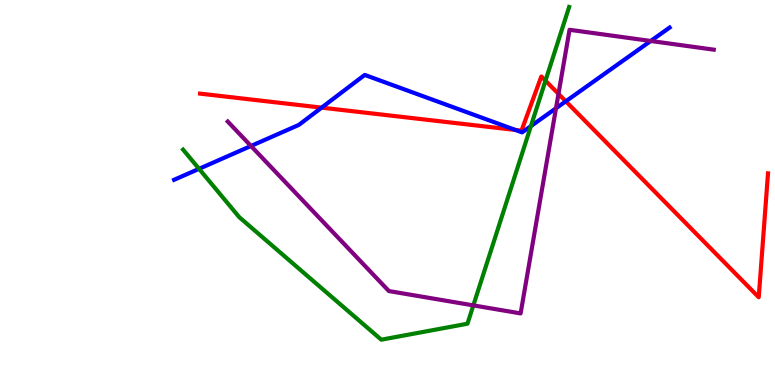[{'lines': ['blue', 'red'], 'intersections': [{'x': 4.15, 'y': 7.2}, {'x': 6.65, 'y': 6.62}, {'x': 7.3, 'y': 7.37}]}, {'lines': ['green', 'red'], 'intersections': [{'x': 7.04, 'y': 7.9}]}, {'lines': ['purple', 'red'], 'intersections': [{'x': 7.21, 'y': 7.56}]}, {'lines': ['blue', 'green'], 'intersections': [{'x': 2.57, 'y': 5.61}, {'x': 6.85, 'y': 6.72}]}, {'lines': ['blue', 'purple'], 'intersections': [{'x': 3.24, 'y': 6.21}, {'x': 7.17, 'y': 7.19}, {'x': 8.4, 'y': 8.94}]}, {'lines': ['green', 'purple'], 'intersections': [{'x': 6.11, 'y': 2.07}]}]